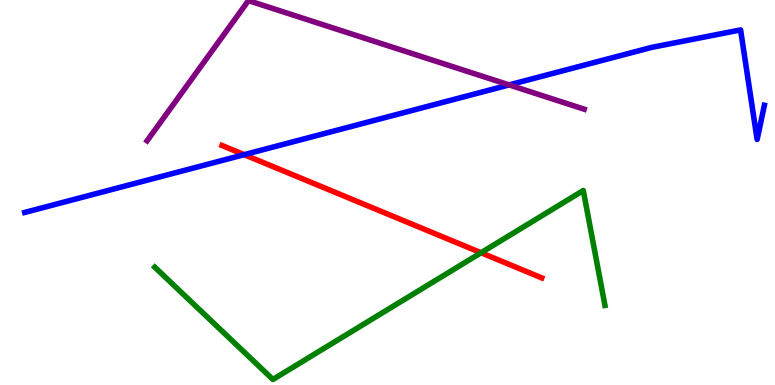[{'lines': ['blue', 'red'], 'intersections': [{'x': 3.15, 'y': 5.98}]}, {'lines': ['green', 'red'], 'intersections': [{'x': 6.21, 'y': 3.44}]}, {'lines': ['purple', 'red'], 'intersections': []}, {'lines': ['blue', 'green'], 'intersections': []}, {'lines': ['blue', 'purple'], 'intersections': [{'x': 6.57, 'y': 7.79}]}, {'lines': ['green', 'purple'], 'intersections': []}]